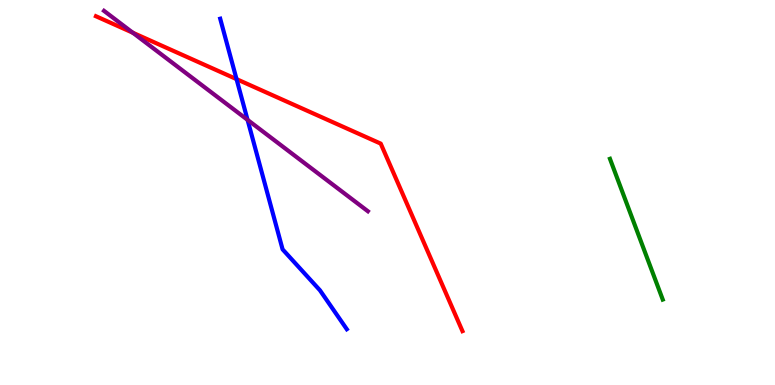[{'lines': ['blue', 'red'], 'intersections': [{'x': 3.05, 'y': 7.94}]}, {'lines': ['green', 'red'], 'intersections': []}, {'lines': ['purple', 'red'], 'intersections': [{'x': 1.71, 'y': 9.15}]}, {'lines': ['blue', 'green'], 'intersections': []}, {'lines': ['blue', 'purple'], 'intersections': [{'x': 3.19, 'y': 6.89}]}, {'lines': ['green', 'purple'], 'intersections': []}]